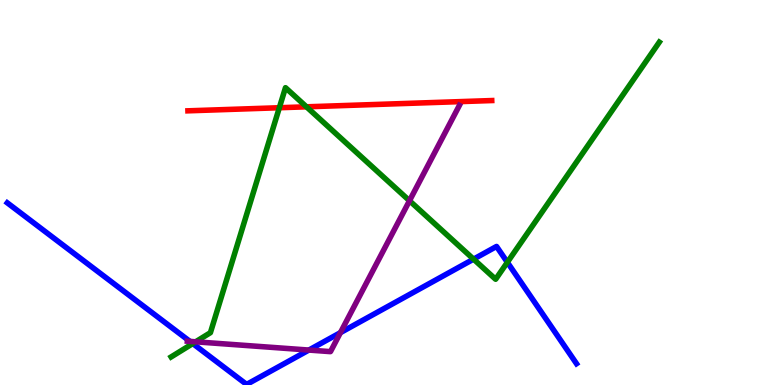[{'lines': ['blue', 'red'], 'intersections': []}, {'lines': ['green', 'red'], 'intersections': [{'x': 3.6, 'y': 7.2}, {'x': 3.95, 'y': 7.23}]}, {'lines': ['purple', 'red'], 'intersections': []}, {'lines': ['blue', 'green'], 'intersections': [{'x': 2.49, 'y': 1.08}, {'x': 6.11, 'y': 3.27}, {'x': 6.55, 'y': 3.19}]}, {'lines': ['blue', 'purple'], 'intersections': [{'x': 2.45, 'y': 1.13}, {'x': 3.99, 'y': 0.907}, {'x': 4.39, 'y': 1.36}]}, {'lines': ['green', 'purple'], 'intersections': [{'x': 2.52, 'y': 1.12}, {'x': 5.28, 'y': 4.79}]}]